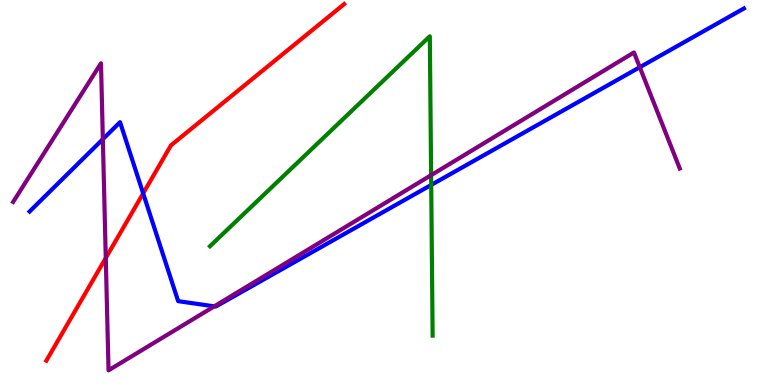[{'lines': ['blue', 'red'], 'intersections': [{'x': 1.85, 'y': 4.98}]}, {'lines': ['green', 'red'], 'intersections': []}, {'lines': ['purple', 'red'], 'intersections': [{'x': 1.36, 'y': 3.3}]}, {'lines': ['blue', 'green'], 'intersections': [{'x': 5.56, 'y': 5.2}]}, {'lines': ['blue', 'purple'], 'intersections': [{'x': 1.33, 'y': 6.39}, {'x': 2.76, 'y': 2.04}, {'x': 8.26, 'y': 8.25}]}, {'lines': ['green', 'purple'], 'intersections': [{'x': 5.56, 'y': 5.45}]}]